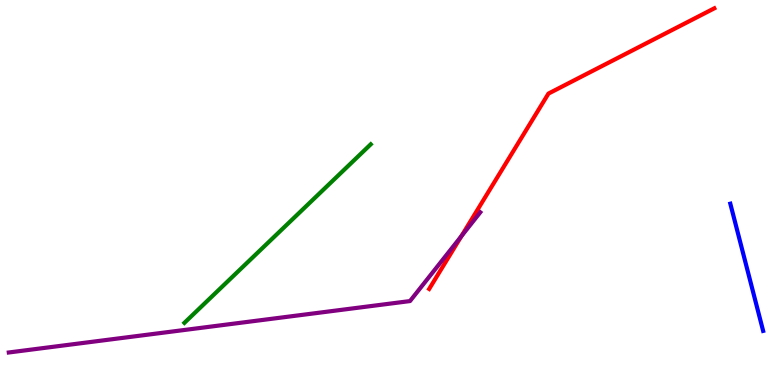[{'lines': ['blue', 'red'], 'intersections': []}, {'lines': ['green', 'red'], 'intersections': []}, {'lines': ['purple', 'red'], 'intersections': [{'x': 5.95, 'y': 3.87}]}, {'lines': ['blue', 'green'], 'intersections': []}, {'lines': ['blue', 'purple'], 'intersections': []}, {'lines': ['green', 'purple'], 'intersections': []}]